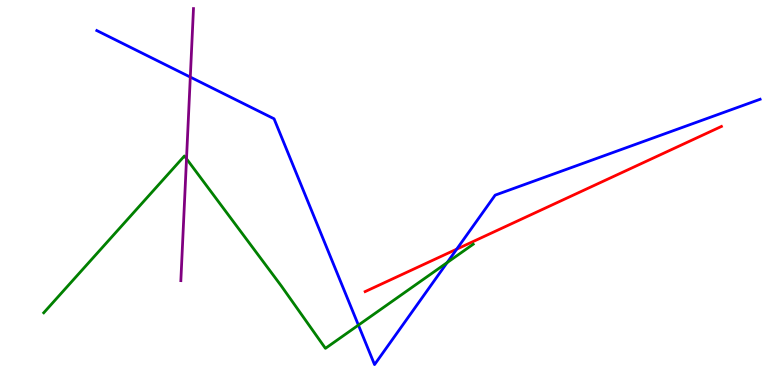[{'lines': ['blue', 'red'], 'intersections': [{'x': 5.89, 'y': 3.53}]}, {'lines': ['green', 'red'], 'intersections': []}, {'lines': ['purple', 'red'], 'intersections': []}, {'lines': ['blue', 'green'], 'intersections': [{'x': 4.62, 'y': 1.56}, {'x': 5.77, 'y': 3.18}]}, {'lines': ['blue', 'purple'], 'intersections': [{'x': 2.46, 'y': 8.0}]}, {'lines': ['green', 'purple'], 'intersections': [{'x': 2.41, 'y': 5.88}]}]